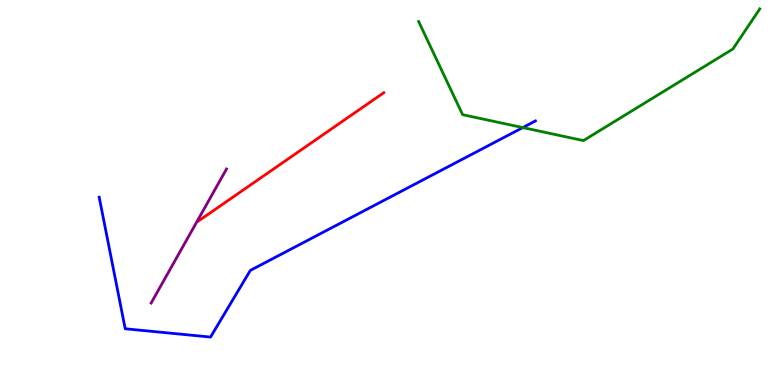[{'lines': ['blue', 'red'], 'intersections': []}, {'lines': ['green', 'red'], 'intersections': []}, {'lines': ['purple', 'red'], 'intersections': []}, {'lines': ['blue', 'green'], 'intersections': [{'x': 6.75, 'y': 6.69}]}, {'lines': ['blue', 'purple'], 'intersections': []}, {'lines': ['green', 'purple'], 'intersections': []}]